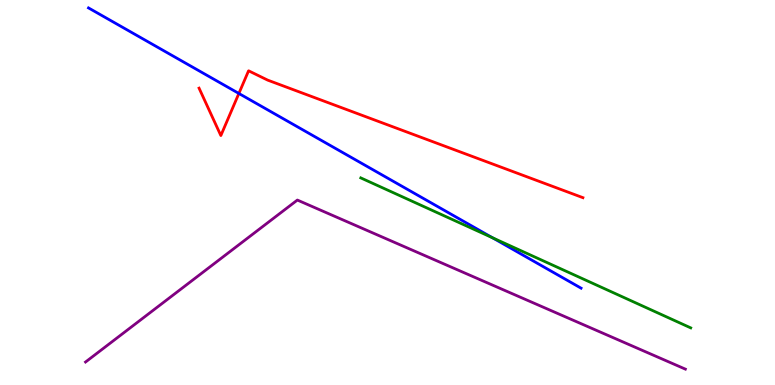[{'lines': ['blue', 'red'], 'intersections': [{'x': 3.08, 'y': 7.57}]}, {'lines': ['green', 'red'], 'intersections': []}, {'lines': ['purple', 'red'], 'intersections': []}, {'lines': ['blue', 'green'], 'intersections': [{'x': 6.36, 'y': 3.82}]}, {'lines': ['blue', 'purple'], 'intersections': []}, {'lines': ['green', 'purple'], 'intersections': []}]